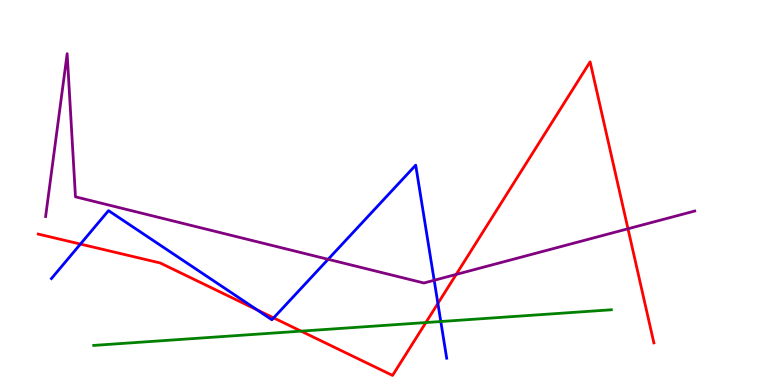[{'lines': ['blue', 'red'], 'intersections': [{'x': 1.04, 'y': 3.66}, {'x': 3.32, 'y': 1.95}, {'x': 3.53, 'y': 1.74}, {'x': 5.65, 'y': 2.12}]}, {'lines': ['green', 'red'], 'intersections': [{'x': 3.88, 'y': 1.4}, {'x': 5.5, 'y': 1.62}]}, {'lines': ['purple', 'red'], 'intersections': [{'x': 5.89, 'y': 2.87}, {'x': 8.1, 'y': 4.06}]}, {'lines': ['blue', 'green'], 'intersections': [{'x': 5.69, 'y': 1.65}]}, {'lines': ['blue', 'purple'], 'intersections': [{'x': 4.23, 'y': 3.26}, {'x': 5.6, 'y': 2.72}]}, {'lines': ['green', 'purple'], 'intersections': []}]